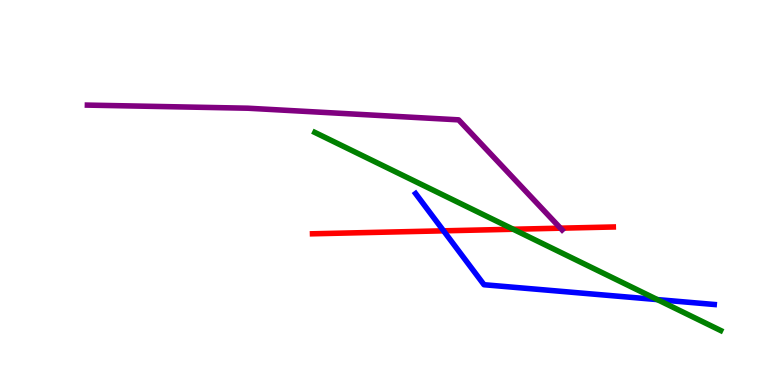[{'lines': ['blue', 'red'], 'intersections': [{'x': 5.72, 'y': 4.0}]}, {'lines': ['green', 'red'], 'intersections': [{'x': 6.62, 'y': 4.05}]}, {'lines': ['purple', 'red'], 'intersections': [{'x': 7.23, 'y': 4.07}]}, {'lines': ['blue', 'green'], 'intersections': [{'x': 8.48, 'y': 2.22}]}, {'lines': ['blue', 'purple'], 'intersections': []}, {'lines': ['green', 'purple'], 'intersections': []}]